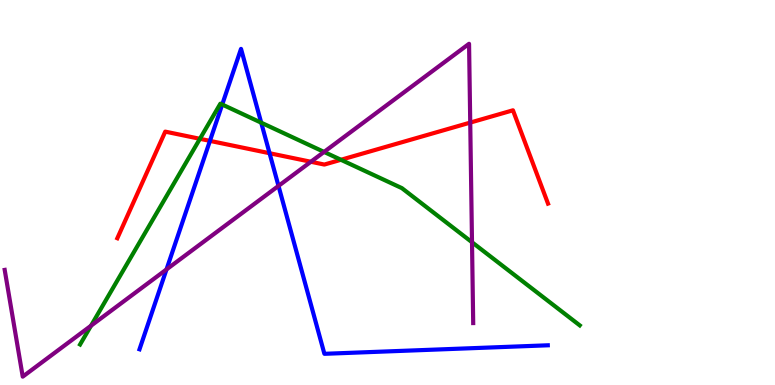[{'lines': ['blue', 'red'], 'intersections': [{'x': 2.71, 'y': 6.34}, {'x': 3.48, 'y': 6.02}]}, {'lines': ['green', 'red'], 'intersections': [{'x': 2.58, 'y': 6.39}, {'x': 4.4, 'y': 5.85}]}, {'lines': ['purple', 'red'], 'intersections': [{'x': 4.01, 'y': 5.8}, {'x': 6.07, 'y': 6.82}]}, {'lines': ['blue', 'green'], 'intersections': [{'x': 2.87, 'y': 7.28}, {'x': 3.37, 'y': 6.81}]}, {'lines': ['blue', 'purple'], 'intersections': [{'x': 2.15, 'y': 3.0}, {'x': 3.59, 'y': 5.17}]}, {'lines': ['green', 'purple'], 'intersections': [{'x': 1.17, 'y': 1.54}, {'x': 4.18, 'y': 6.05}, {'x': 6.09, 'y': 3.71}]}]